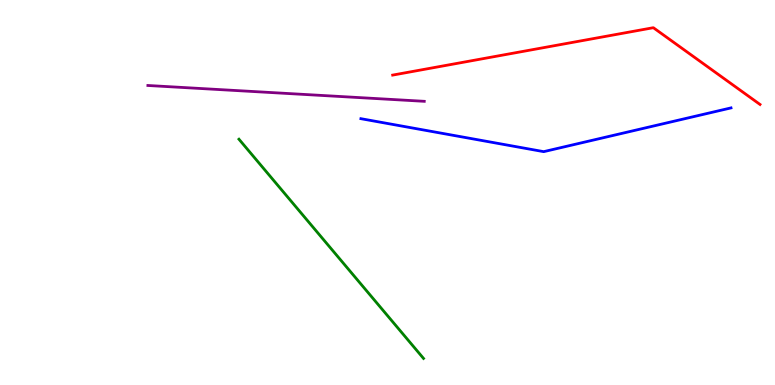[{'lines': ['blue', 'red'], 'intersections': []}, {'lines': ['green', 'red'], 'intersections': []}, {'lines': ['purple', 'red'], 'intersections': []}, {'lines': ['blue', 'green'], 'intersections': []}, {'lines': ['blue', 'purple'], 'intersections': []}, {'lines': ['green', 'purple'], 'intersections': []}]